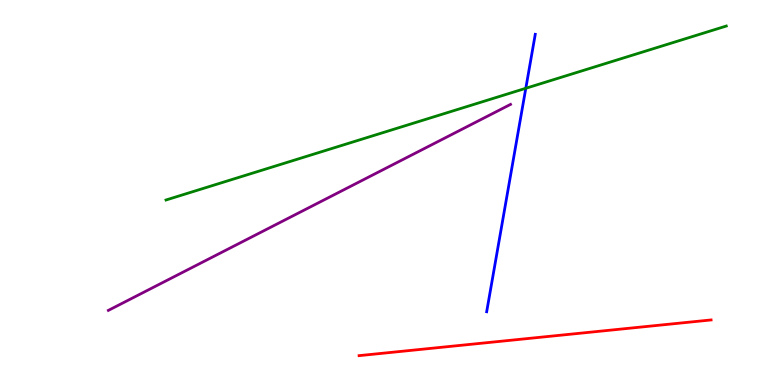[{'lines': ['blue', 'red'], 'intersections': []}, {'lines': ['green', 'red'], 'intersections': []}, {'lines': ['purple', 'red'], 'intersections': []}, {'lines': ['blue', 'green'], 'intersections': [{'x': 6.78, 'y': 7.71}]}, {'lines': ['blue', 'purple'], 'intersections': []}, {'lines': ['green', 'purple'], 'intersections': []}]